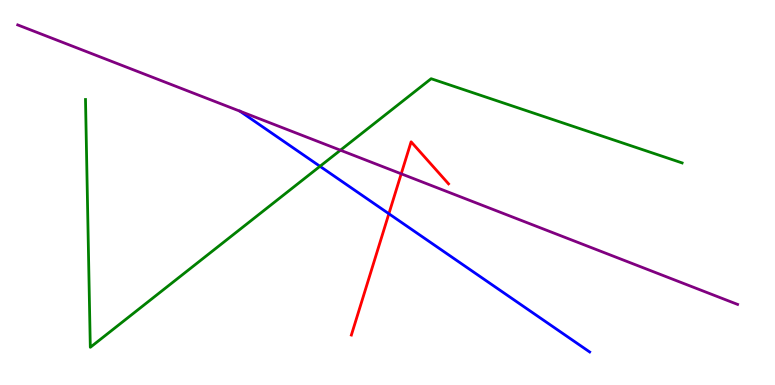[{'lines': ['blue', 'red'], 'intersections': [{'x': 5.02, 'y': 4.45}]}, {'lines': ['green', 'red'], 'intersections': []}, {'lines': ['purple', 'red'], 'intersections': [{'x': 5.18, 'y': 5.49}]}, {'lines': ['blue', 'green'], 'intersections': [{'x': 4.13, 'y': 5.68}]}, {'lines': ['blue', 'purple'], 'intersections': []}, {'lines': ['green', 'purple'], 'intersections': [{'x': 4.39, 'y': 6.1}]}]